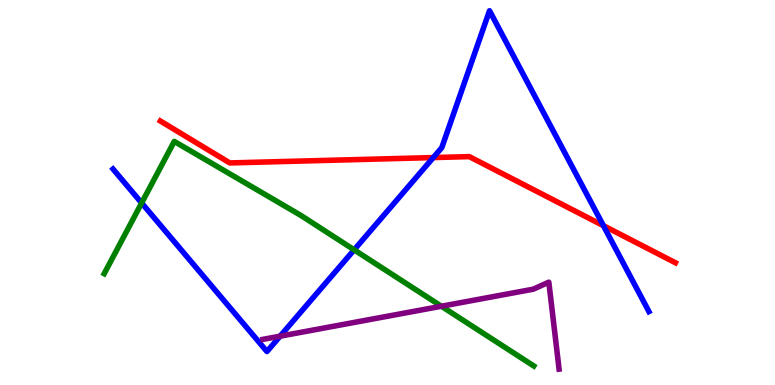[{'lines': ['blue', 'red'], 'intersections': [{'x': 5.59, 'y': 5.91}, {'x': 7.79, 'y': 4.14}]}, {'lines': ['green', 'red'], 'intersections': []}, {'lines': ['purple', 'red'], 'intersections': []}, {'lines': ['blue', 'green'], 'intersections': [{'x': 1.83, 'y': 4.73}, {'x': 4.57, 'y': 3.51}]}, {'lines': ['blue', 'purple'], 'intersections': [{'x': 3.61, 'y': 1.27}]}, {'lines': ['green', 'purple'], 'intersections': [{'x': 5.7, 'y': 2.05}]}]